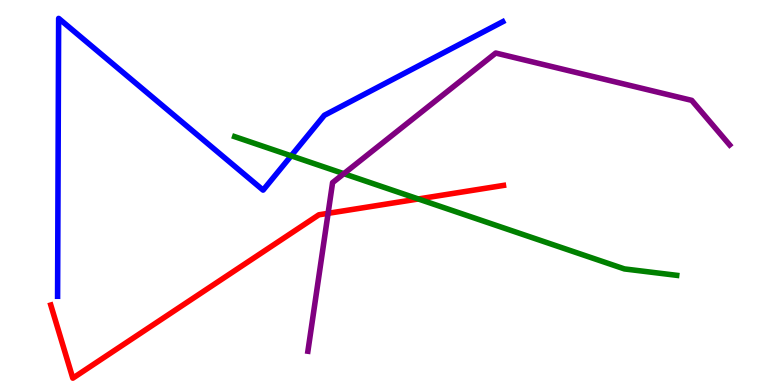[{'lines': ['blue', 'red'], 'intersections': []}, {'lines': ['green', 'red'], 'intersections': [{'x': 5.4, 'y': 4.83}]}, {'lines': ['purple', 'red'], 'intersections': [{'x': 4.23, 'y': 4.46}]}, {'lines': ['blue', 'green'], 'intersections': [{'x': 3.76, 'y': 5.95}]}, {'lines': ['blue', 'purple'], 'intersections': []}, {'lines': ['green', 'purple'], 'intersections': [{'x': 4.44, 'y': 5.49}]}]